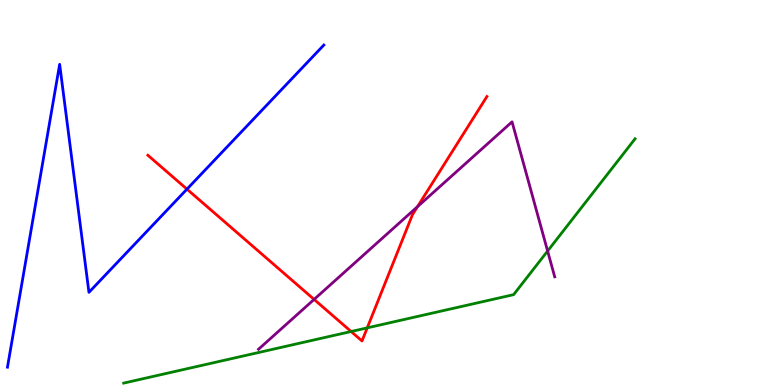[{'lines': ['blue', 'red'], 'intersections': [{'x': 2.41, 'y': 5.09}]}, {'lines': ['green', 'red'], 'intersections': [{'x': 4.53, 'y': 1.39}, {'x': 4.74, 'y': 1.48}]}, {'lines': ['purple', 'red'], 'intersections': [{'x': 4.05, 'y': 2.22}, {'x': 5.39, 'y': 4.63}]}, {'lines': ['blue', 'green'], 'intersections': []}, {'lines': ['blue', 'purple'], 'intersections': []}, {'lines': ['green', 'purple'], 'intersections': [{'x': 7.07, 'y': 3.48}]}]